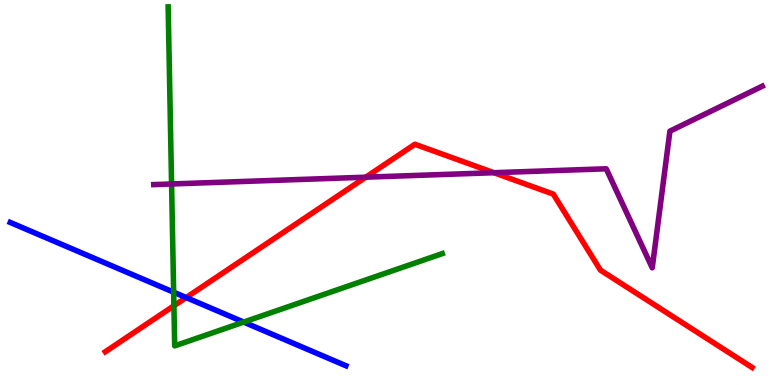[{'lines': ['blue', 'red'], 'intersections': [{'x': 2.4, 'y': 2.27}]}, {'lines': ['green', 'red'], 'intersections': [{'x': 2.24, 'y': 2.06}]}, {'lines': ['purple', 'red'], 'intersections': [{'x': 4.72, 'y': 5.4}, {'x': 6.37, 'y': 5.51}]}, {'lines': ['blue', 'green'], 'intersections': [{'x': 2.24, 'y': 2.41}, {'x': 3.14, 'y': 1.63}]}, {'lines': ['blue', 'purple'], 'intersections': []}, {'lines': ['green', 'purple'], 'intersections': [{'x': 2.21, 'y': 5.22}]}]